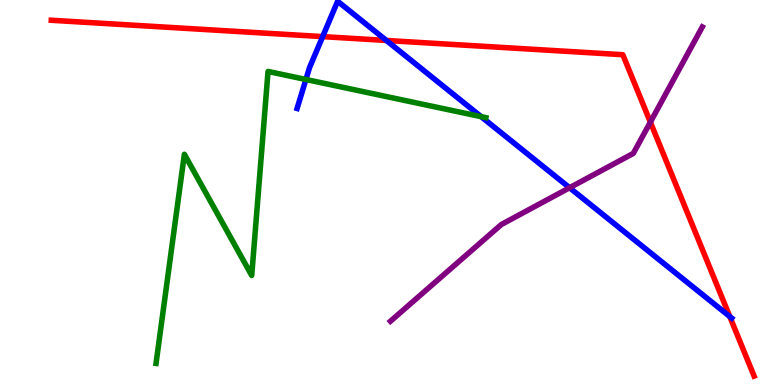[{'lines': ['blue', 'red'], 'intersections': [{'x': 4.16, 'y': 9.05}, {'x': 4.99, 'y': 8.95}, {'x': 9.42, 'y': 1.78}]}, {'lines': ['green', 'red'], 'intersections': []}, {'lines': ['purple', 'red'], 'intersections': [{'x': 8.39, 'y': 6.83}]}, {'lines': ['blue', 'green'], 'intersections': [{'x': 3.95, 'y': 7.94}, {'x': 6.21, 'y': 6.97}]}, {'lines': ['blue', 'purple'], 'intersections': [{'x': 7.35, 'y': 5.12}]}, {'lines': ['green', 'purple'], 'intersections': []}]